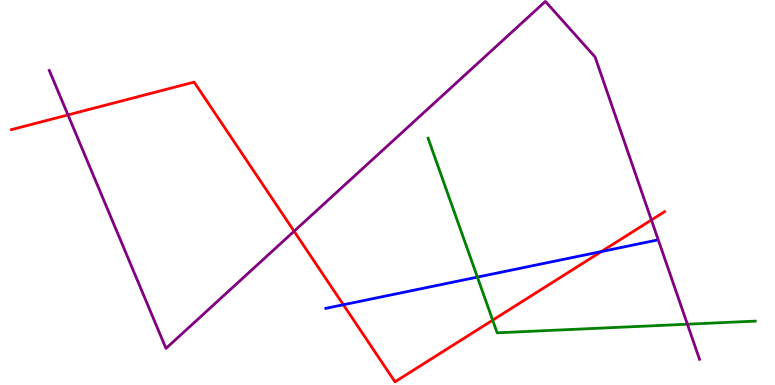[{'lines': ['blue', 'red'], 'intersections': [{'x': 4.43, 'y': 2.08}, {'x': 7.76, 'y': 3.47}]}, {'lines': ['green', 'red'], 'intersections': [{'x': 6.36, 'y': 1.68}]}, {'lines': ['purple', 'red'], 'intersections': [{'x': 0.877, 'y': 7.01}, {'x': 3.79, 'y': 3.99}, {'x': 8.41, 'y': 4.29}]}, {'lines': ['blue', 'green'], 'intersections': [{'x': 6.16, 'y': 2.8}]}, {'lines': ['blue', 'purple'], 'intersections': []}, {'lines': ['green', 'purple'], 'intersections': [{'x': 8.87, 'y': 1.58}]}]